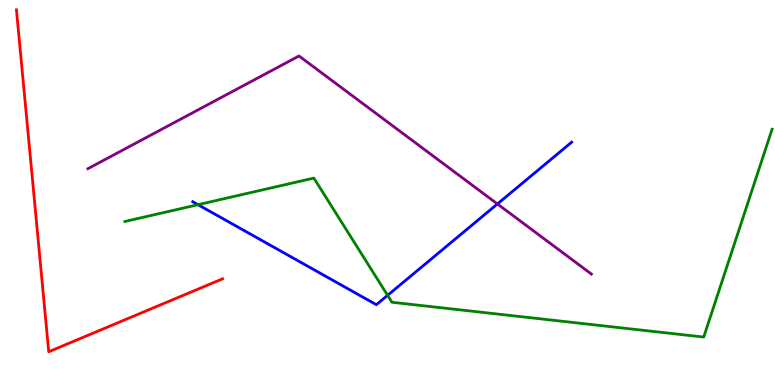[{'lines': ['blue', 'red'], 'intersections': []}, {'lines': ['green', 'red'], 'intersections': []}, {'lines': ['purple', 'red'], 'intersections': []}, {'lines': ['blue', 'green'], 'intersections': [{'x': 2.56, 'y': 4.68}, {'x': 5.0, 'y': 2.33}]}, {'lines': ['blue', 'purple'], 'intersections': [{'x': 6.42, 'y': 4.7}]}, {'lines': ['green', 'purple'], 'intersections': []}]